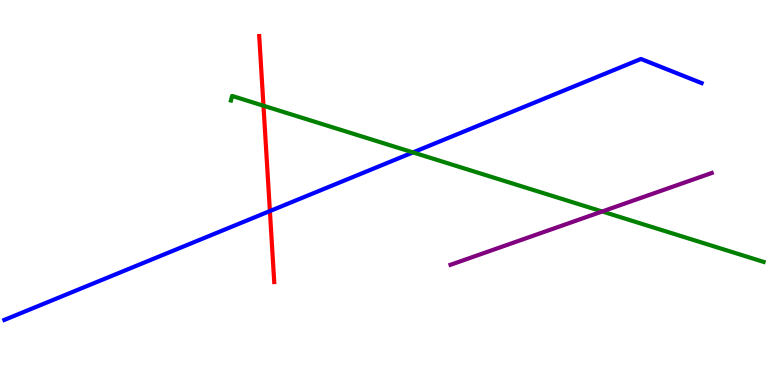[{'lines': ['blue', 'red'], 'intersections': [{'x': 3.48, 'y': 4.52}]}, {'lines': ['green', 'red'], 'intersections': [{'x': 3.4, 'y': 7.25}]}, {'lines': ['purple', 'red'], 'intersections': []}, {'lines': ['blue', 'green'], 'intersections': [{'x': 5.33, 'y': 6.04}]}, {'lines': ['blue', 'purple'], 'intersections': []}, {'lines': ['green', 'purple'], 'intersections': [{'x': 7.77, 'y': 4.51}]}]